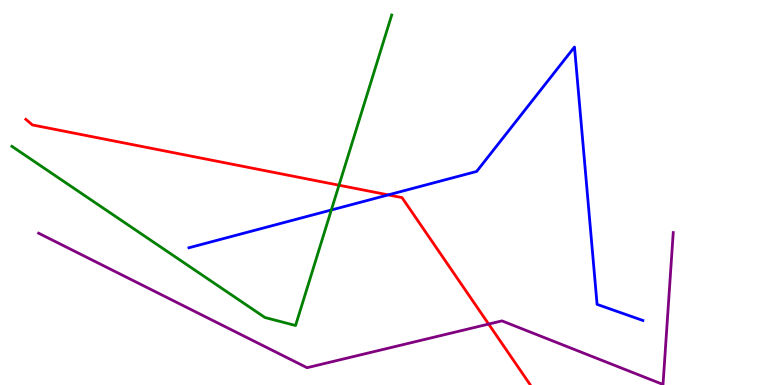[{'lines': ['blue', 'red'], 'intersections': [{'x': 5.01, 'y': 4.94}]}, {'lines': ['green', 'red'], 'intersections': [{'x': 4.37, 'y': 5.19}]}, {'lines': ['purple', 'red'], 'intersections': [{'x': 6.31, 'y': 1.58}]}, {'lines': ['blue', 'green'], 'intersections': [{'x': 4.28, 'y': 4.55}]}, {'lines': ['blue', 'purple'], 'intersections': []}, {'lines': ['green', 'purple'], 'intersections': []}]